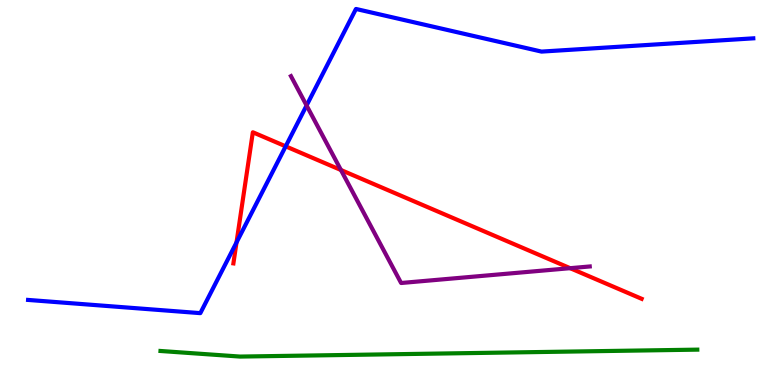[{'lines': ['blue', 'red'], 'intersections': [{'x': 3.05, 'y': 3.7}, {'x': 3.69, 'y': 6.2}]}, {'lines': ['green', 'red'], 'intersections': []}, {'lines': ['purple', 'red'], 'intersections': [{'x': 4.4, 'y': 5.58}, {'x': 7.36, 'y': 3.03}]}, {'lines': ['blue', 'green'], 'intersections': []}, {'lines': ['blue', 'purple'], 'intersections': [{'x': 3.96, 'y': 7.26}]}, {'lines': ['green', 'purple'], 'intersections': []}]